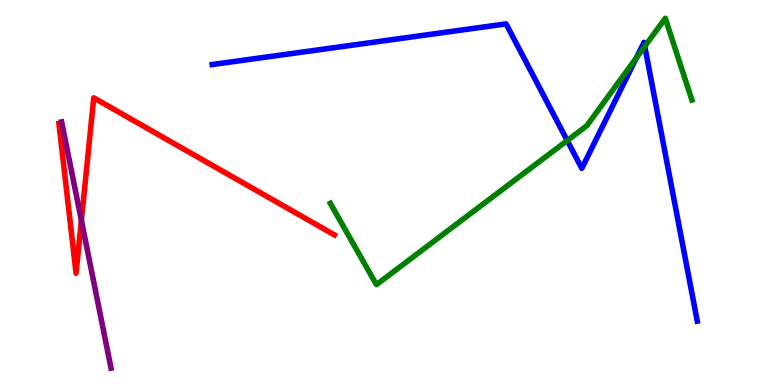[{'lines': ['blue', 'red'], 'intersections': []}, {'lines': ['green', 'red'], 'intersections': []}, {'lines': ['purple', 'red'], 'intersections': [{'x': 1.05, 'y': 4.28}]}, {'lines': ['blue', 'green'], 'intersections': [{'x': 7.32, 'y': 6.35}, {'x': 8.21, 'y': 8.5}, {'x': 8.32, 'y': 8.8}]}, {'lines': ['blue', 'purple'], 'intersections': []}, {'lines': ['green', 'purple'], 'intersections': []}]